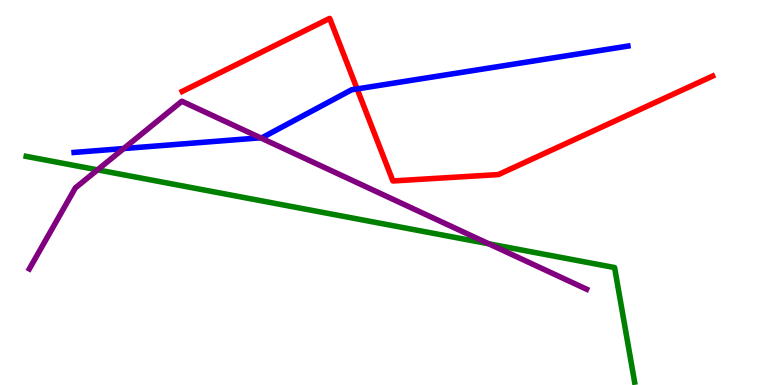[{'lines': ['blue', 'red'], 'intersections': [{'x': 4.61, 'y': 7.69}]}, {'lines': ['green', 'red'], 'intersections': []}, {'lines': ['purple', 'red'], 'intersections': []}, {'lines': ['blue', 'green'], 'intersections': []}, {'lines': ['blue', 'purple'], 'intersections': [{'x': 1.6, 'y': 6.14}, {'x': 3.36, 'y': 6.42}]}, {'lines': ['green', 'purple'], 'intersections': [{'x': 1.26, 'y': 5.59}, {'x': 6.31, 'y': 3.67}]}]